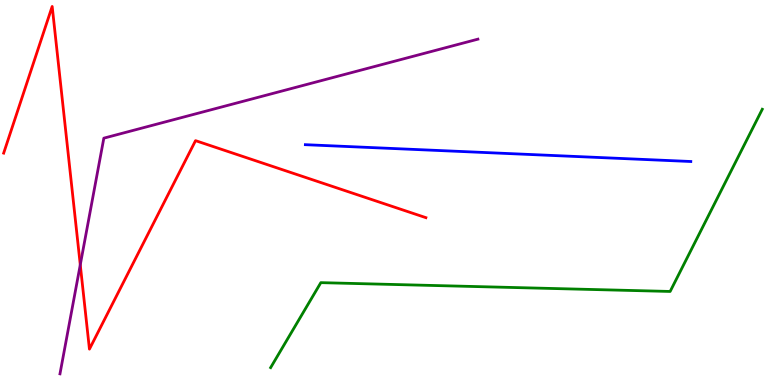[{'lines': ['blue', 'red'], 'intersections': []}, {'lines': ['green', 'red'], 'intersections': []}, {'lines': ['purple', 'red'], 'intersections': [{'x': 1.04, 'y': 3.12}]}, {'lines': ['blue', 'green'], 'intersections': []}, {'lines': ['blue', 'purple'], 'intersections': []}, {'lines': ['green', 'purple'], 'intersections': []}]